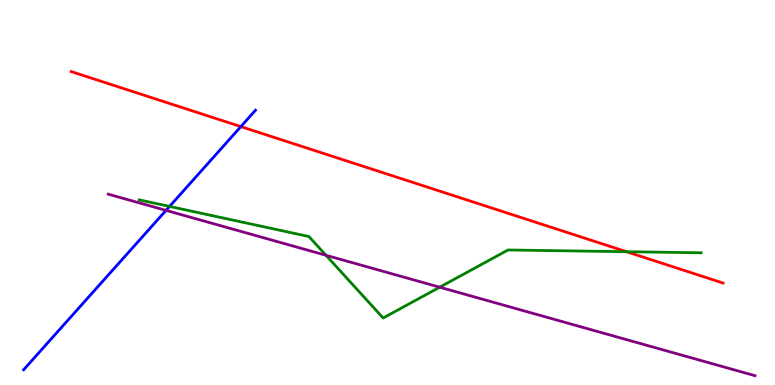[{'lines': ['blue', 'red'], 'intersections': [{'x': 3.11, 'y': 6.71}]}, {'lines': ['green', 'red'], 'intersections': [{'x': 8.08, 'y': 3.46}]}, {'lines': ['purple', 'red'], 'intersections': []}, {'lines': ['blue', 'green'], 'intersections': [{'x': 2.19, 'y': 4.64}]}, {'lines': ['blue', 'purple'], 'intersections': [{'x': 2.14, 'y': 4.54}]}, {'lines': ['green', 'purple'], 'intersections': [{'x': 4.21, 'y': 3.37}, {'x': 5.67, 'y': 2.54}]}]